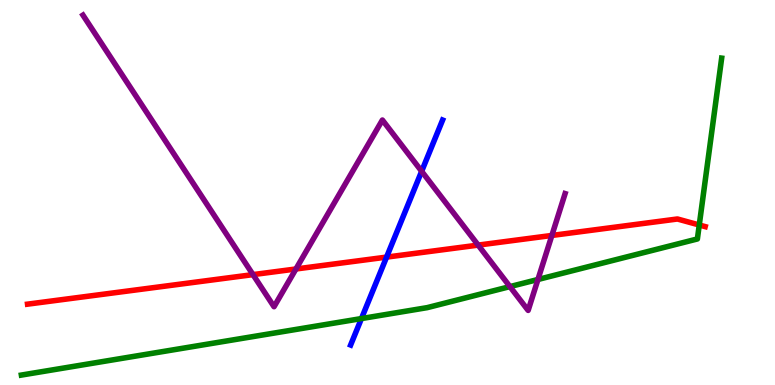[{'lines': ['blue', 'red'], 'intersections': [{'x': 4.99, 'y': 3.32}]}, {'lines': ['green', 'red'], 'intersections': [{'x': 9.02, 'y': 4.16}]}, {'lines': ['purple', 'red'], 'intersections': [{'x': 3.26, 'y': 2.87}, {'x': 3.82, 'y': 3.01}, {'x': 6.17, 'y': 3.63}, {'x': 7.12, 'y': 3.88}]}, {'lines': ['blue', 'green'], 'intersections': [{'x': 4.66, 'y': 1.73}]}, {'lines': ['blue', 'purple'], 'intersections': [{'x': 5.44, 'y': 5.55}]}, {'lines': ['green', 'purple'], 'intersections': [{'x': 6.58, 'y': 2.56}, {'x': 6.94, 'y': 2.74}]}]